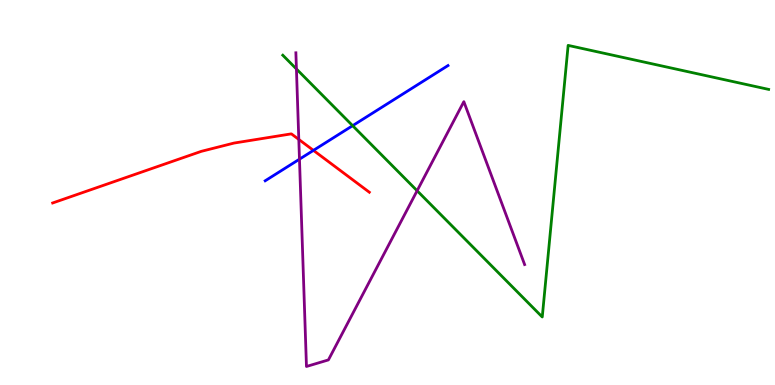[{'lines': ['blue', 'red'], 'intersections': [{'x': 4.04, 'y': 6.09}]}, {'lines': ['green', 'red'], 'intersections': []}, {'lines': ['purple', 'red'], 'intersections': [{'x': 3.86, 'y': 6.38}]}, {'lines': ['blue', 'green'], 'intersections': [{'x': 4.55, 'y': 6.74}]}, {'lines': ['blue', 'purple'], 'intersections': [{'x': 3.86, 'y': 5.87}]}, {'lines': ['green', 'purple'], 'intersections': [{'x': 3.82, 'y': 8.21}, {'x': 5.38, 'y': 5.05}]}]